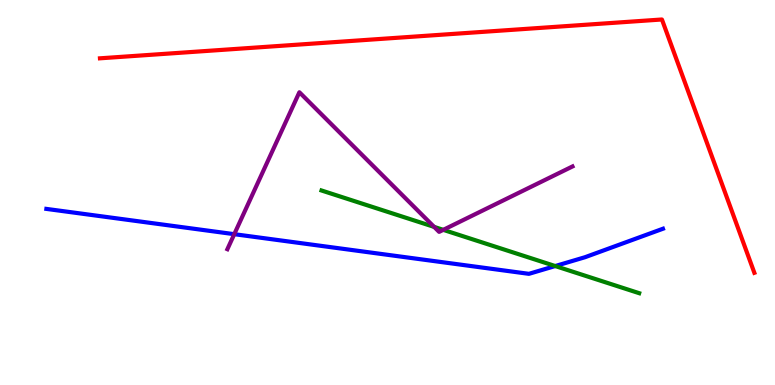[{'lines': ['blue', 'red'], 'intersections': []}, {'lines': ['green', 'red'], 'intersections': []}, {'lines': ['purple', 'red'], 'intersections': []}, {'lines': ['blue', 'green'], 'intersections': [{'x': 7.16, 'y': 3.09}]}, {'lines': ['blue', 'purple'], 'intersections': [{'x': 3.02, 'y': 3.92}]}, {'lines': ['green', 'purple'], 'intersections': [{'x': 5.6, 'y': 4.11}, {'x': 5.72, 'y': 4.03}]}]